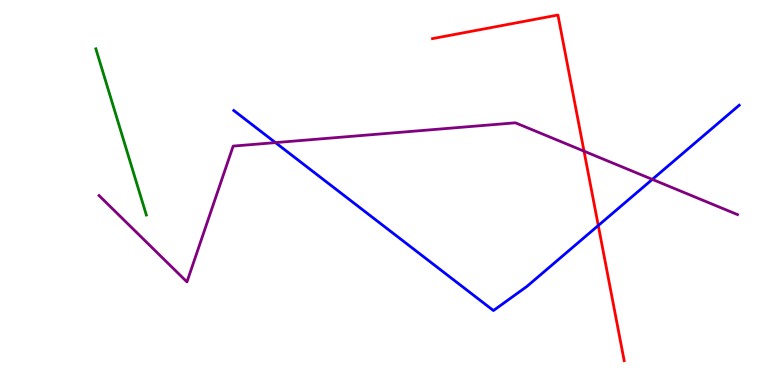[{'lines': ['blue', 'red'], 'intersections': [{'x': 7.72, 'y': 4.14}]}, {'lines': ['green', 'red'], 'intersections': []}, {'lines': ['purple', 'red'], 'intersections': [{'x': 7.54, 'y': 6.07}]}, {'lines': ['blue', 'green'], 'intersections': []}, {'lines': ['blue', 'purple'], 'intersections': [{'x': 3.55, 'y': 6.3}, {'x': 8.42, 'y': 5.34}]}, {'lines': ['green', 'purple'], 'intersections': []}]